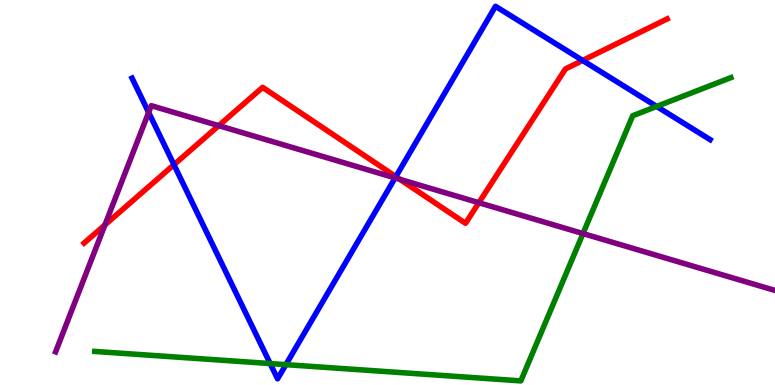[{'lines': ['blue', 'red'], 'intersections': [{'x': 2.24, 'y': 5.72}, {'x': 5.11, 'y': 5.41}, {'x': 7.52, 'y': 8.43}]}, {'lines': ['green', 'red'], 'intersections': []}, {'lines': ['purple', 'red'], 'intersections': [{'x': 1.35, 'y': 4.16}, {'x': 2.82, 'y': 6.74}, {'x': 5.16, 'y': 5.34}, {'x': 6.18, 'y': 4.73}]}, {'lines': ['blue', 'green'], 'intersections': [{'x': 3.49, 'y': 0.557}, {'x': 3.69, 'y': 0.529}, {'x': 8.47, 'y': 7.24}]}, {'lines': ['blue', 'purple'], 'intersections': [{'x': 1.92, 'y': 7.08}, {'x': 5.1, 'y': 5.38}]}, {'lines': ['green', 'purple'], 'intersections': [{'x': 7.52, 'y': 3.93}]}]